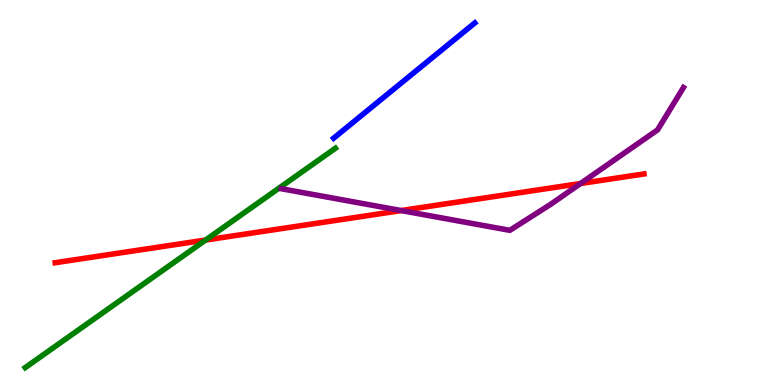[{'lines': ['blue', 'red'], 'intersections': []}, {'lines': ['green', 'red'], 'intersections': [{'x': 2.65, 'y': 3.77}]}, {'lines': ['purple', 'red'], 'intersections': [{'x': 5.18, 'y': 4.53}, {'x': 7.49, 'y': 5.23}]}, {'lines': ['blue', 'green'], 'intersections': []}, {'lines': ['blue', 'purple'], 'intersections': []}, {'lines': ['green', 'purple'], 'intersections': []}]